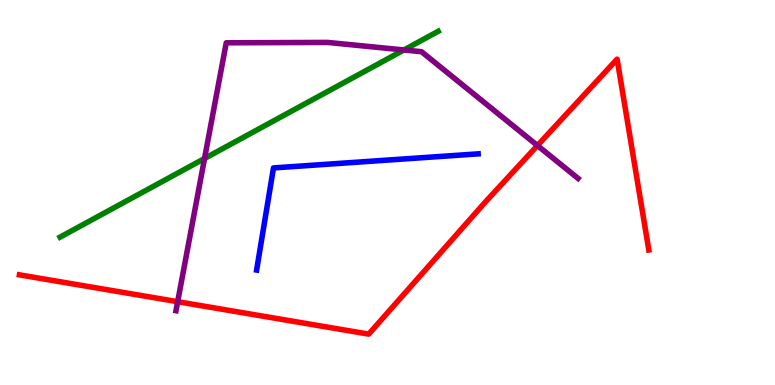[{'lines': ['blue', 'red'], 'intersections': []}, {'lines': ['green', 'red'], 'intersections': []}, {'lines': ['purple', 'red'], 'intersections': [{'x': 2.29, 'y': 2.16}, {'x': 6.93, 'y': 6.22}]}, {'lines': ['blue', 'green'], 'intersections': []}, {'lines': ['blue', 'purple'], 'intersections': []}, {'lines': ['green', 'purple'], 'intersections': [{'x': 2.64, 'y': 5.88}, {'x': 5.21, 'y': 8.7}]}]